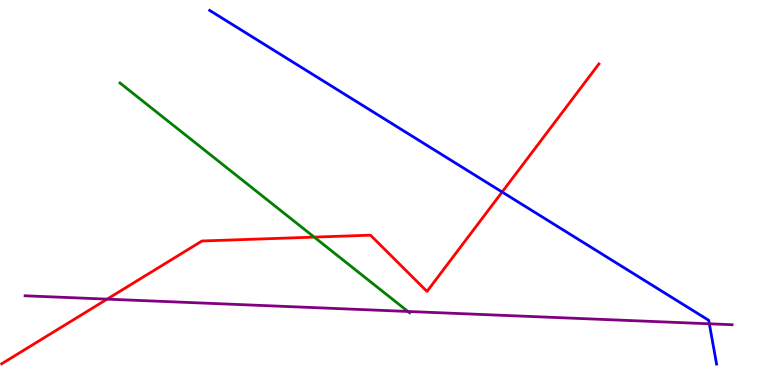[{'lines': ['blue', 'red'], 'intersections': [{'x': 6.48, 'y': 5.01}]}, {'lines': ['green', 'red'], 'intersections': [{'x': 4.05, 'y': 3.84}]}, {'lines': ['purple', 'red'], 'intersections': [{'x': 1.38, 'y': 2.23}]}, {'lines': ['blue', 'green'], 'intersections': []}, {'lines': ['blue', 'purple'], 'intersections': [{'x': 9.15, 'y': 1.59}]}, {'lines': ['green', 'purple'], 'intersections': [{'x': 5.26, 'y': 1.91}]}]